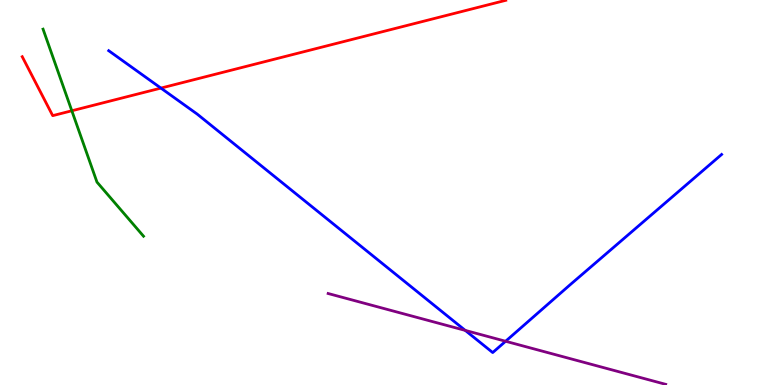[{'lines': ['blue', 'red'], 'intersections': [{'x': 2.08, 'y': 7.71}]}, {'lines': ['green', 'red'], 'intersections': [{'x': 0.927, 'y': 7.12}]}, {'lines': ['purple', 'red'], 'intersections': []}, {'lines': ['blue', 'green'], 'intersections': []}, {'lines': ['blue', 'purple'], 'intersections': [{'x': 6.0, 'y': 1.42}, {'x': 6.52, 'y': 1.14}]}, {'lines': ['green', 'purple'], 'intersections': []}]